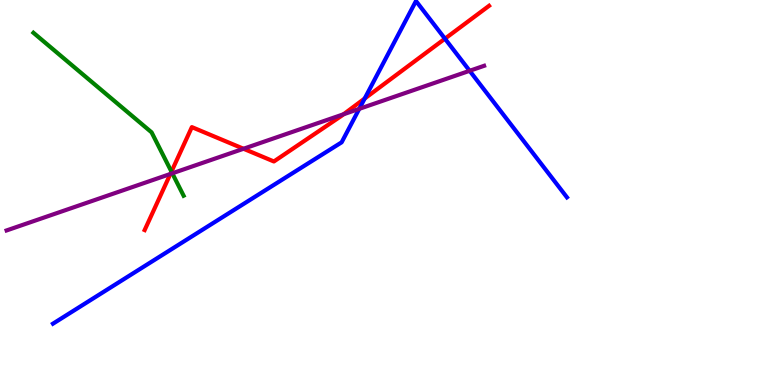[{'lines': ['blue', 'red'], 'intersections': [{'x': 4.71, 'y': 7.44}, {'x': 5.74, 'y': 9.0}]}, {'lines': ['green', 'red'], 'intersections': [{'x': 2.21, 'y': 5.54}]}, {'lines': ['purple', 'red'], 'intersections': [{'x': 2.2, 'y': 5.48}, {'x': 3.14, 'y': 6.14}, {'x': 4.43, 'y': 7.03}]}, {'lines': ['blue', 'green'], 'intersections': []}, {'lines': ['blue', 'purple'], 'intersections': [{'x': 4.64, 'y': 7.17}, {'x': 6.06, 'y': 8.16}]}, {'lines': ['green', 'purple'], 'intersections': [{'x': 2.22, 'y': 5.5}]}]